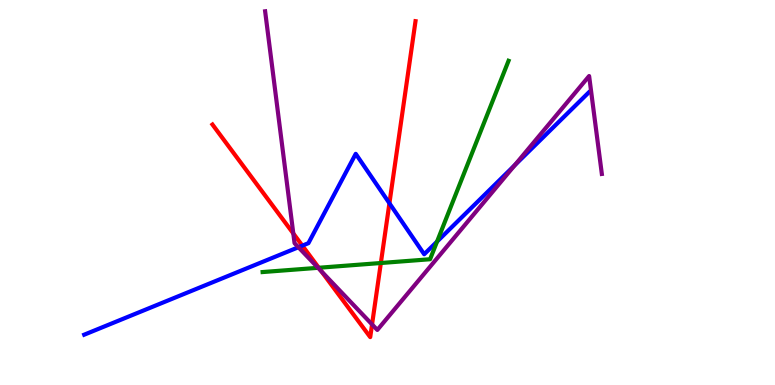[{'lines': ['blue', 'red'], 'intersections': [{'x': 3.9, 'y': 3.62}, {'x': 5.02, 'y': 4.72}]}, {'lines': ['green', 'red'], 'intersections': [{'x': 4.11, 'y': 3.05}, {'x': 4.91, 'y': 3.17}]}, {'lines': ['purple', 'red'], 'intersections': [{'x': 3.78, 'y': 3.94}, {'x': 4.15, 'y': 2.95}, {'x': 4.8, 'y': 1.57}]}, {'lines': ['blue', 'green'], 'intersections': [{'x': 5.64, 'y': 3.72}]}, {'lines': ['blue', 'purple'], 'intersections': [{'x': 3.85, 'y': 3.58}, {'x': 6.64, 'y': 5.71}]}, {'lines': ['green', 'purple'], 'intersections': [{'x': 4.1, 'y': 3.04}]}]